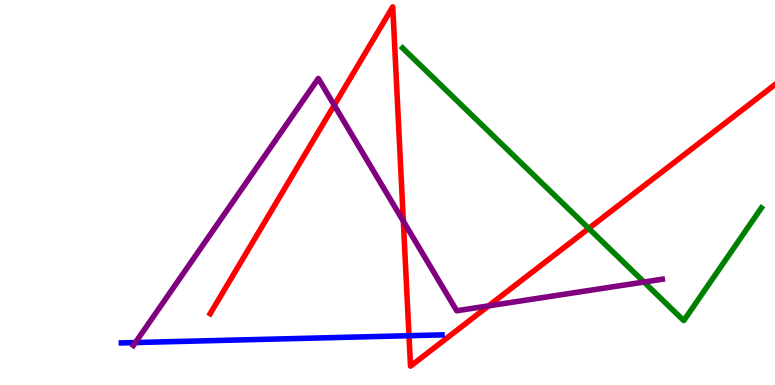[{'lines': ['blue', 'red'], 'intersections': [{'x': 5.28, 'y': 1.28}]}, {'lines': ['green', 'red'], 'intersections': [{'x': 7.6, 'y': 4.07}]}, {'lines': ['purple', 'red'], 'intersections': [{'x': 4.31, 'y': 7.27}, {'x': 5.2, 'y': 4.26}, {'x': 6.3, 'y': 2.05}]}, {'lines': ['blue', 'green'], 'intersections': []}, {'lines': ['blue', 'purple'], 'intersections': [{'x': 1.75, 'y': 1.1}]}, {'lines': ['green', 'purple'], 'intersections': [{'x': 8.31, 'y': 2.67}]}]